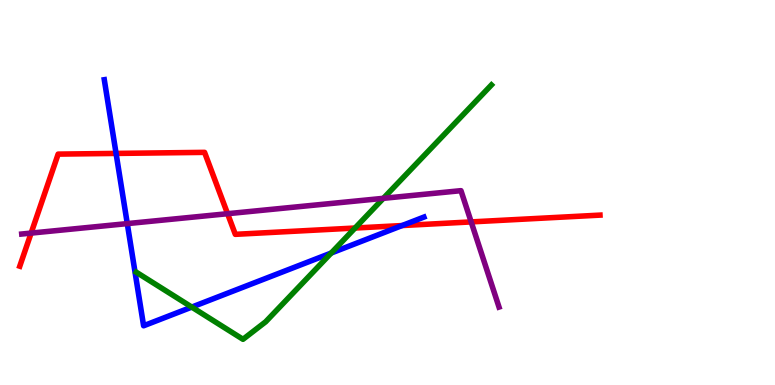[{'lines': ['blue', 'red'], 'intersections': [{'x': 1.5, 'y': 6.02}, {'x': 5.19, 'y': 4.14}]}, {'lines': ['green', 'red'], 'intersections': [{'x': 4.58, 'y': 4.08}]}, {'lines': ['purple', 'red'], 'intersections': [{'x': 0.401, 'y': 3.95}, {'x': 2.94, 'y': 4.45}, {'x': 6.08, 'y': 4.24}]}, {'lines': ['blue', 'green'], 'intersections': [{'x': 2.47, 'y': 2.02}, {'x': 4.27, 'y': 3.43}]}, {'lines': ['blue', 'purple'], 'intersections': [{'x': 1.64, 'y': 4.19}]}, {'lines': ['green', 'purple'], 'intersections': [{'x': 4.95, 'y': 4.85}]}]